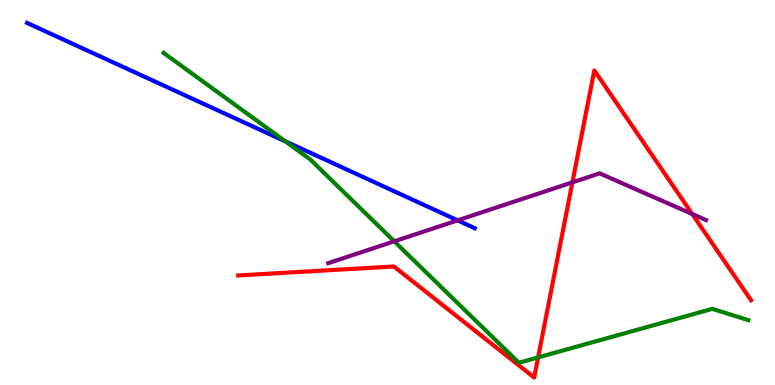[{'lines': ['blue', 'red'], 'intersections': []}, {'lines': ['green', 'red'], 'intersections': [{'x': 6.94, 'y': 0.717}]}, {'lines': ['purple', 'red'], 'intersections': [{'x': 7.39, 'y': 5.26}, {'x': 8.93, 'y': 4.44}]}, {'lines': ['blue', 'green'], 'intersections': [{'x': 3.68, 'y': 6.33}]}, {'lines': ['blue', 'purple'], 'intersections': [{'x': 5.9, 'y': 4.28}]}, {'lines': ['green', 'purple'], 'intersections': [{'x': 5.09, 'y': 3.73}]}]